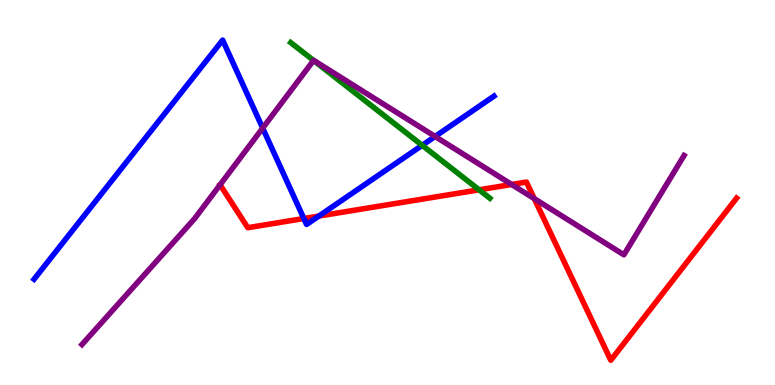[{'lines': ['blue', 'red'], 'intersections': [{'x': 3.92, 'y': 4.32}, {'x': 4.11, 'y': 4.39}]}, {'lines': ['green', 'red'], 'intersections': [{'x': 6.18, 'y': 5.07}]}, {'lines': ['purple', 'red'], 'intersections': [{'x': 6.6, 'y': 5.21}, {'x': 6.89, 'y': 4.84}]}, {'lines': ['blue', 'green'], 'intersections': [{'x': 5.45, 'y': 6.23}]}, {'lines': ['blue', 'purple'], 'intersections': [{'x': 3.39, 'y': 6.67}, {'x': 5.61, 'y': 6.46}]}, {'lines': ['green', 'purple'], 'intersections': [{'x': 4.05, 'y': 8.43}]}]